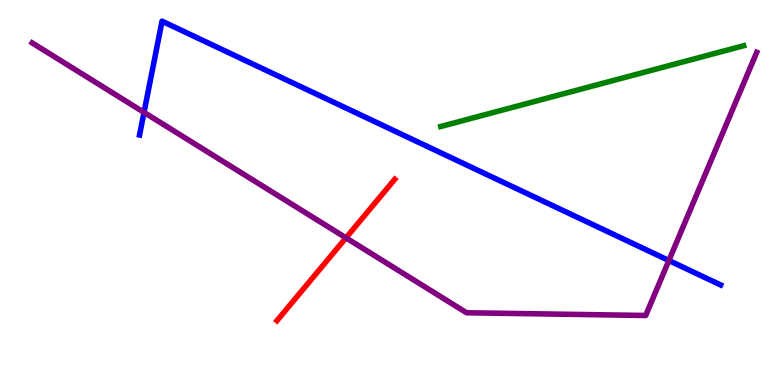[{'lines': ['blue', 'red'], 'intersections': []}, {'lines': ['green', 'red'], 'intersections': []}, {'lines': ['purple', 'red'], 'intersections': [{'x': 4.46, 'y': 3.82}]}, {'lines': ['blue', 'green'], 'intersections': []}, {'lines': ['blue', 'purple'], 'intersections': [{'x': 1.86, 'y': 7.08}, {'x': 8.63, 'y': 3.23}]}, {'lines': ['green', 'purple'], 'intersections': []}]